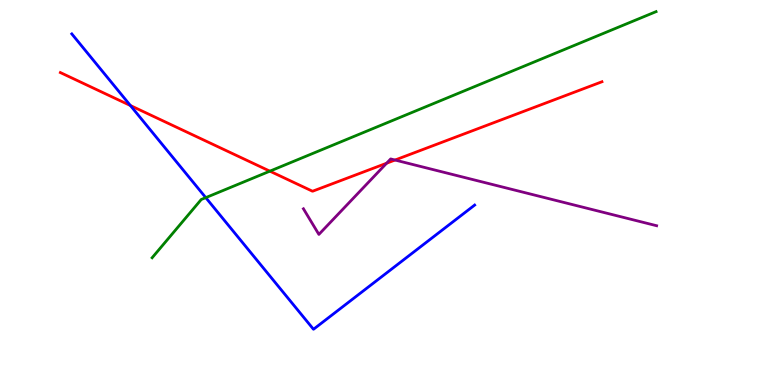[{'lines': ['blue', 'red'], 'intersections': [{'x': 1.68, 'y': 7.26}]}, {'lines': ['green', 'red'], 'intersections': [{'x': 3.48, 'y': 5.55}]}, {'lines': ['purple', 'red'], 'intersections': [{'x': 4.99, 'y': 5.76}, {'x': 5.1, 'y': 5.84}]}, {'lines': ['blue', 'green'], 'intersections': [{'x': 2.66, 'y': 4.87}]}, {'lines': ['blue', 'purple'], 'intersections': []}, {'lines': ['green', 'purple'], 'intersections': []}]